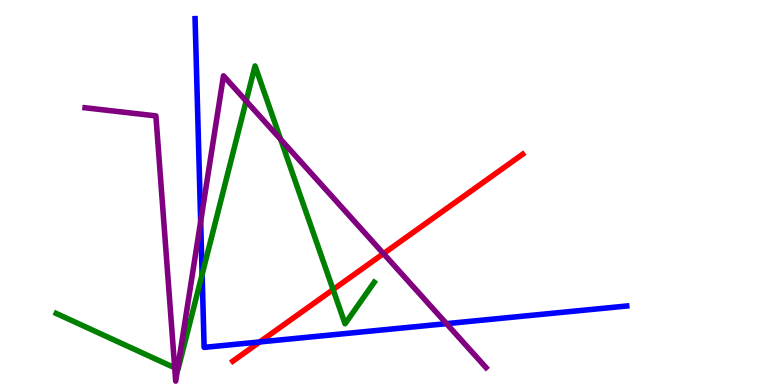[{'lines': ['blue', 'red'], 'intersections': [{'x': 3.35, 'y': 1.12}]}, {'lines': ['green', 'red'], 'intersections': [{'x': 4.3, 'y': 2.48}]}, {'lines': ['purple', 'red'], 'intersections': [{'x': 4.95, 'y': 3.41}]}, {'lines': ['blue', 'green'], 'intersections': [{'x': 2.61, 'y': 2.87}]}, {'lines': ['blue', 'purple'], 'intersections': [{'x': 2.59, 'y': 4.25}, {'x': 5.76, 'y': 1.59}]}, {'lines': ['green', 'purple'], 'intersections': [{'x': 2.25, 'y': 0.447}, {'x': 2.29, 'y': 0.413}, {'x': 3.18, 'y': 7.38}, {'x': 3.62, 'y': 6.38}]}]